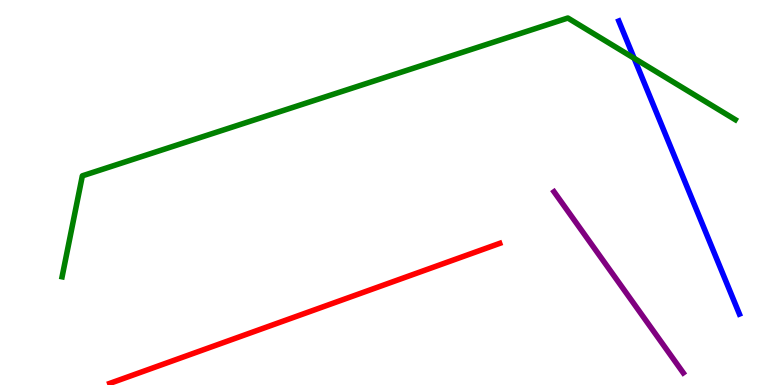[{'lines': ['blue', 'red'], 'intersections': []}, {'lines': ['green', 'red'], 'intersections': []}, {'lines': ['purple', 'red'], 'intersections': []}, {'lines': ['blue', 'green'], 'intersections': [{'x': 8.18, 'y': 8.49}]}, {'lines': ['blue', 'purple'], 'intersections': []}, {'lines': ['green', 'purple'], 'intersections': []}]